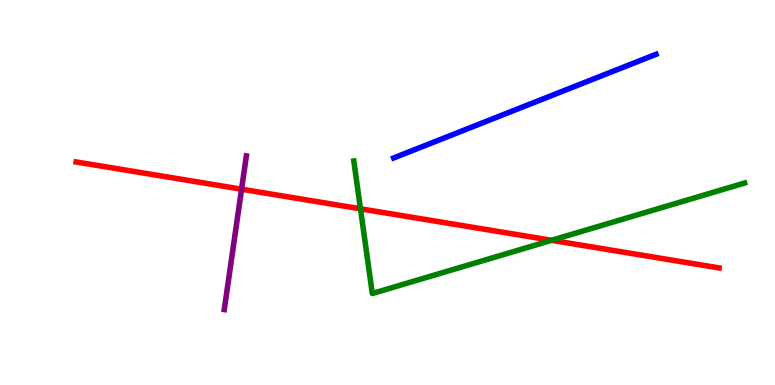[{'lines': ['blue', 'red'], 'intersections': []}, {'lines': ['green', 'red'], 'intersections': [{'x': 4.65, 'y': 4.58}, {'x': 7.12, 'y': 3.76}]}, {'lines': ['purple', 'red'], 'intersections': [{'x': 3.12, 'y': 5.09}]}, {'lines': ['blue', 'green'], 'intersections': []}, {'lines': ['blue', 'purple'], 'intersections': []}, {'lines': ['green', 'purple'], 'intersections': []}]